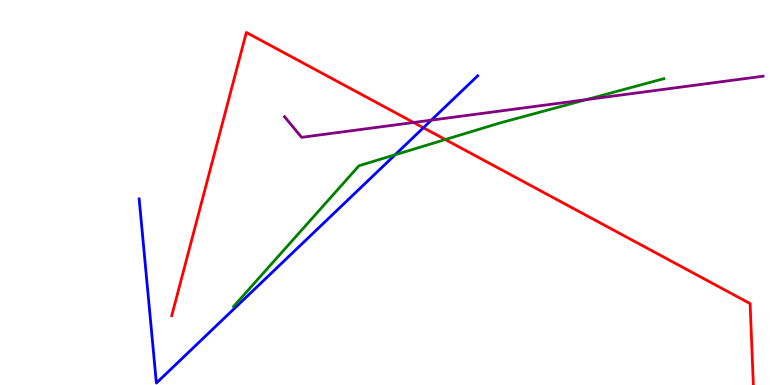[{'lines': ['blue', 'red'], 'intersections': [{'x': 5.46, 'y': 6.68}]}, {'lines': ['green', 'red'], 'intersections': [{'x': 5.75, 'y': 6.38}]}, {'lines': ['purple', 'red'], 'intersections': [{'x': 5.34, 'y': 6.82}]}, {'lines': ['blue', 'green'], 'intersections': [{'x': 5.1, 'y': 5.98}]}, {'lines': ['blue', 'purple'], 'intersections': [{'x': 5.57, 'y': 6.88}]}, {'lines': ['green', 'purple'], 'intersections': [{'x': 7.57, 'y': 7.41}]}]